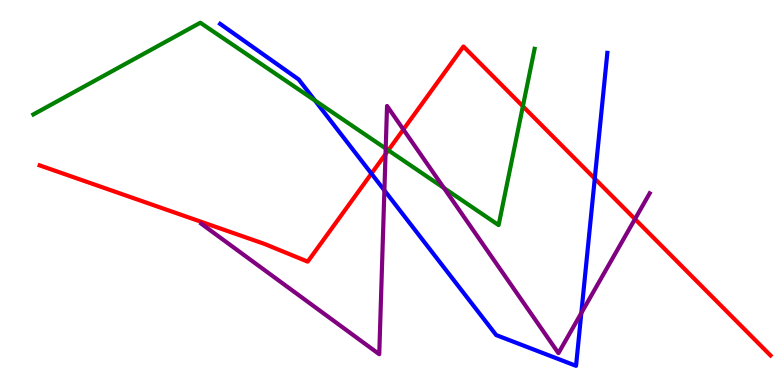[{'lines': ['blue', 'red'], 'intersections': [{'x': 4.79, 'y': 5.49}, {'x': 7.67, 'y': 5.36}]}, {'lines': ['green', 'red'], 'intersections': [{'x': 5.01, 'y': 6.1}, {'x': 6.75, 'y': 7.24}]}, {'lines': ['purple', 'red'], 'intersections': [{'x': 4.97, 'y': 6.0}, {'x': 5.2, 'y': 6.64}, {'x': 8.19, 'y': 4.31}]}, {'lines': ['blue', 'green'], 'intersections': [{'x': 4.06, 'y': 7.39}]}, {'lines': ['blue', 'purple'], 'intersections': [{'x': 4.96, 'y': 5.06}, {'x': 7.5, 'y': 1.87}]}, {'lines': ['green', 'purple'], 'intersections': [{'x': 4.98, 'y': 6.14}, {'x': 5.73, 'y': 5.12}]}]